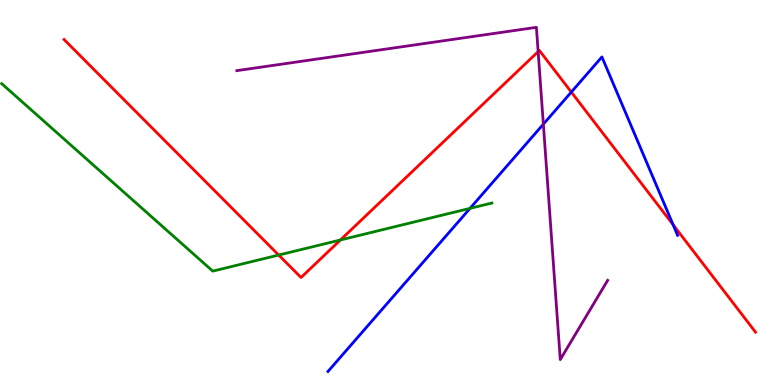[{'lines': ['blue', 'red'], 'intersections': [{'x': 7.37, 'y': 7.61}, {'x': 8.69, 'y': 4.16}]}, {'lines': ['green', 'red'], 'intersections': [{'x': 3.6, 'y': 3.38}, {'x': 4.39, 'y': 3.77}]}, {'lines': ['purple', 'red'], 'intersections': [{'x': 6.94, 'y': 8.66}]}, {'lines': ['blue', 'green'], 'intersections': [{'x': 6.07, 'y': 4.59}]}, {'lines': ['blue', 'purple'], 'intersections': [{'x': 7.01, 'y': 6.77}]}, {'lines': ['green', 'purple'], 'intersections': []}]